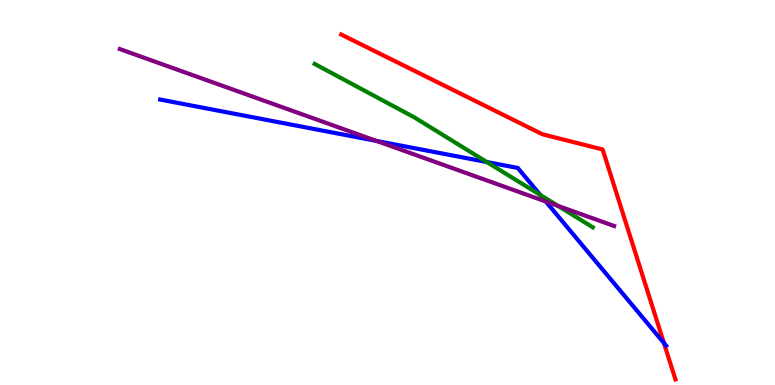[{'lines': ['blue', 'red'], 'intersections': [{'x': 8.57, 'y': 1.09}]}, {'lines': ['green', 'red'], 'intersections': []}, {'lines': ['purple', 'red'], 'intersections': []}, {'lines': ['blue', 'green'], 'intersections': [{'x': 6.28, 'y': 5.79}, {'x': 6.97, 'y': 4.93}]}, {'lines': ['blue', 'purple'], 'intersections': [{'x': 4.86, 'y': 6.34}, {'x': 7.04, 'y': 4.77}]}, {'lines': ['green', 'purple'], 'intersections': [{'x': 7.2, 'y': 4.65}]}]